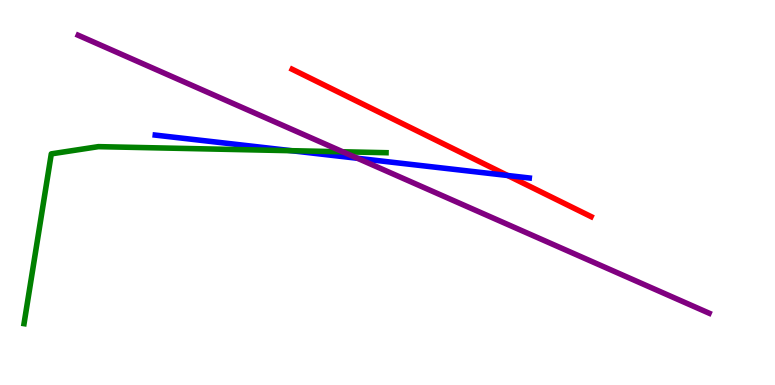[{'lines': ['blue', 'red'], 'intersections': [{'x': 6.55, 'y': 5.44}]}, {'lines': ['green', 'red'], 'intersections': []}, {'lines': ['purple', 'red'], 'intersections': []}, {'lines': ['blue', 'green'], 'intersections': [{'x': 3.76, 'y': 6.09}]}, {'lines': ['blue', 'purple'], 'intersections': [{'x': 4.61, 'y': 5.89}]}, {'lines': ['green', 'purple'], 'intersections': [{'x': 4.42, 'y': 6.06}]}]